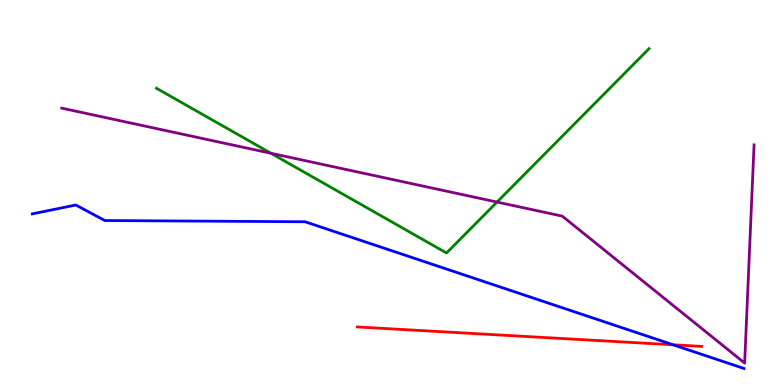[{'lines': ['blue', 'red'], 'intersections': [{'x': 8.69, 'y': 1.04}]}, {'lines': ['green', 'red'], 'intersections': []}, {'lines': ['purple', 'red'], 'intersections': []}, {'lines': ['blue', 'green'], 'intersections': []}, {'lines': ['blue', 'purple'], 'intersections': []}, {'lines': ['green', 'purple'], 'intersections': [{'x': 3.5, 'y': 6.02}, {'x': 6.41, 'y': 4.75}]}]